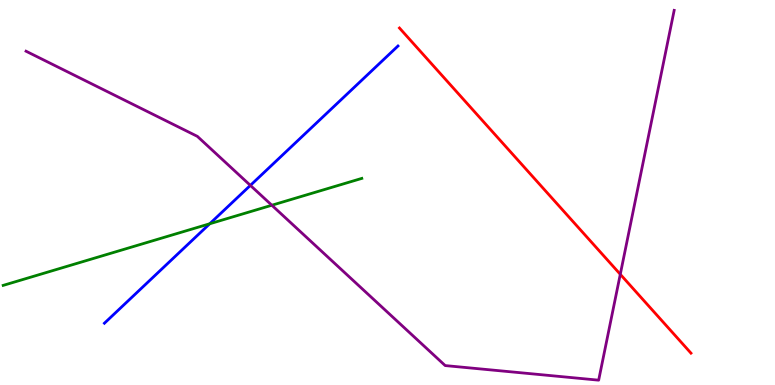[{'lines': ['blue', 'red'], 'intersections': []}, {'lines': ['green', 'red'], 'intersections': []}, {'lines': ['purple', 'red'], 'intersections': [{'x': 8.0, 'y': 2.88}]}, {'lines': ['blue', 'green'], 'intersections': [{'x': 2.71, 'y': 4.19}]}, {'lines': ['blue', 'purple'], 'intersections': [{'x': 3.23, 'y': 5.18}]}, {'lines': ['green', 'purple'], 'intersections': [{'x': 3.51, 'y': 4.67}]}]